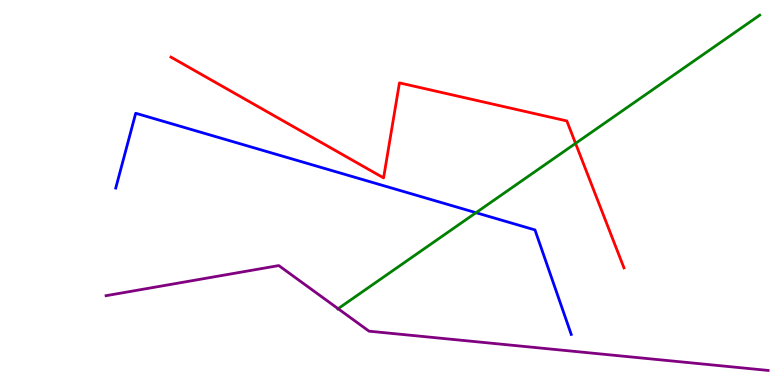[{'lines': ['blue', 'red'], 'intersections': []}, {'lines': ['green', 'red'], 'intersections': [{'x': 7.43, 'y': 6.28}]}, {'lines': ['purple', 'red'], 'intersections': []}, {'lines': ['blue', 'green'], 'intersections': [{'x': 6.14, 'y': 4.48}]}, {'lines': ['blue', 'purple'], 'intersections': []}, {'lines': ['green', 'purple'], 'intersections': [{'x': 4.36, 'y': 1.98}]}]